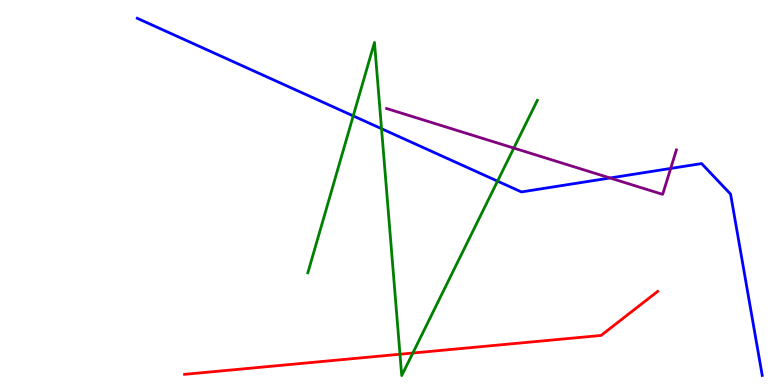[{'lines': ['blue', 'red'], 'intersections': []}, {'lines': ['green', 'red'], 'intersections': [{'x': 5.16, 'y': 0.799}, {'x': 5.33, 'y': 0.83}]}, {'lines': ['purple', 'red'], 'intersections': []}, {'lines': ['blue', 'green'], 'intersections': [{'x': 4.56, 'y': 6.99}, {'x': 4.92, 'y': 6.66}, {'x': 6.42, 'y': 5.29}]}, {'lines': ['blue', 'purple'], 'intersections': [{'x': 7.87, 'y': 5.38}, {'x': 8.65, 'y': 5.62}]}, {'lines': ['green', 'purple'], 'intersections': [{'x': 6.63, 'y': 6.15}]}]